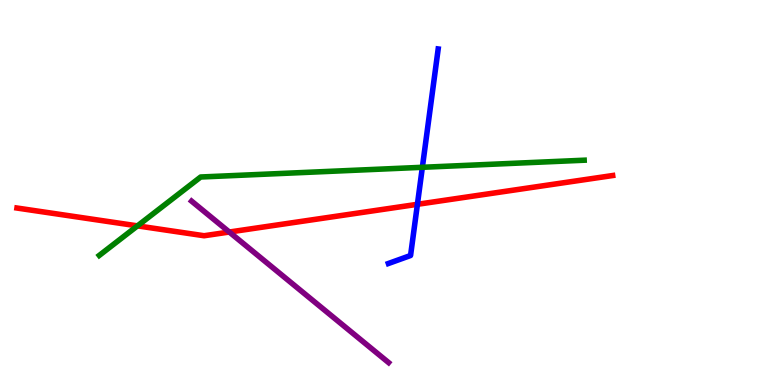[{'lines': ['blue', 'red'], 'intersections': [{'x': 5.39, 'y': 4.69}]}, {'lines': ['green', 'red'], 'intersections': [{'x': 1.77, 'y': 4.13}]}, {'lines': ['purple', 'red'], 'intersections': [{'x': 2.96, 'y': 3.97}]}, {'lines': ['blue', 'green'], 'intersections': [{'x': 5.45, 'y': 5.65}]}, {'lines': ['blue', 'purple'], 'intersections': []}, {'lines': ['green', 'purple'], 'intersections': []}]